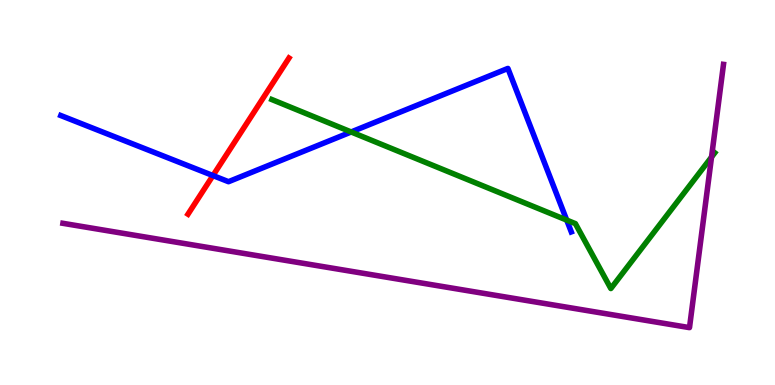[{'lines': ['blue', 'red'], 'intersections': [{'x': 2.75, 'y': 5.44}]}, {'lines': ['green', 'red'], 'intersections': []}, {'lines': ['purple', 'red'], 'intersections': []}, {'lines': ['blue', 'green'], 'intersections': [{'x': 4.53, 'y': 6.57}, {'x': 7.31, 'y': 4.28}]}, {'lines': ['blue', 'purple'], 'intersections': []}, {'lines': ['green', 'purple'], 'intersections': [{'x': 9.18, 'y': 5.92}]}]